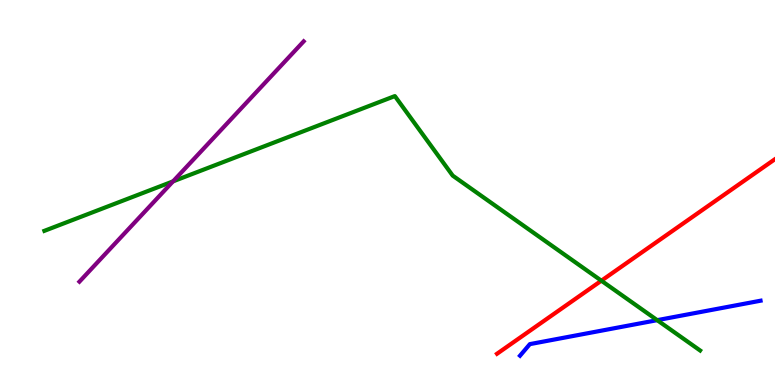[{'lines': ['blue', 'red'], 'intersections': []}, {'lines': ['green', 'red'], 'intersections': [{'x': 7.76, 'y': 2.71}]}, {'lines': ['purple', 'red'], 'intersections': []}, {'lines': ['blue', 'green'], 'intersections': [{'x': 8.48, 'y': 1.68}]}, {'lines': ['blue', 'purple'], 'intersections': []}, {'lines': ['green', 'purple'], 'intersections': [{'x': 2.23, 'y': 5.29}]}]